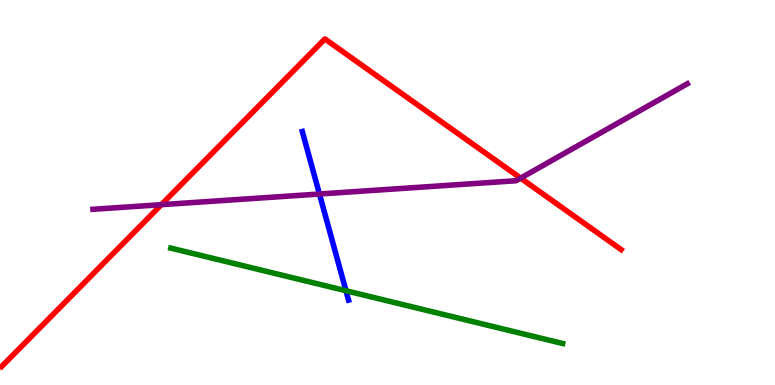[{'lines': ['blue', 'red'], 'intersections': []}, {'lines': ['green', 'red'], 'intersections': []}, {'lines': ['purple', 'red'], 'intersections': [{'x': 2.08, 'y': 4.68}, {'x': 6.72, 'y': 5.37}]}, {'lines': ['blue', 'green'], 'intersections': [{'x': 4.46, 'y': 2.45}]}, {'lines': ['blue', 'purple'], 'intersections': [{'x': 4.12, 'y': 4.96}]}, {'lines': ['green', 'purple'], 'intersections': []}]